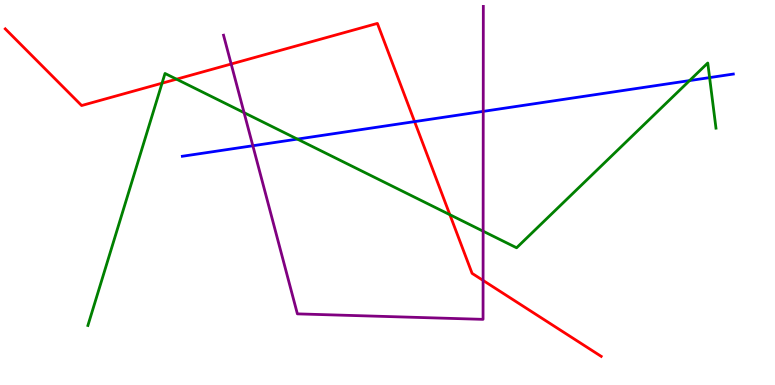[{'lines': ['blue', 'red'], 'intersections': [{'x': 5.35, 'y': 6.84}]}, {'lines': ['green', 'red'], 'intersections': [{'x': 2.09, 'y': 7.84}, {'x': 2.28, 'y': 7.94}, {'x': 5.8, 'y': 4.42}]}, {'lines': ['purple', 'red'], 'intersections': [{'x': 2.98, 'y': 8.34}, {'x': 6.23, 'y': 2.72}]}, {'lines': ['blue', 'green'], 'intersections': [{'x': 3.84, 'y': 6.39}, {'x': 8.9, 'y': 7.91}, {'x': 9.16, 'y': 7.98}]}, {'lines': ['blue', 'purple'], 'intersections': [{'x': 3.26, 'y': 6.21}, {'x': 6.24, 'y': 7.11}]}, {'lines': ['green', 'purple'], 'intersections': [{'x': 3.15, 'y': 7.07}, {'x': 6.23, 'y': 4.0}]}]